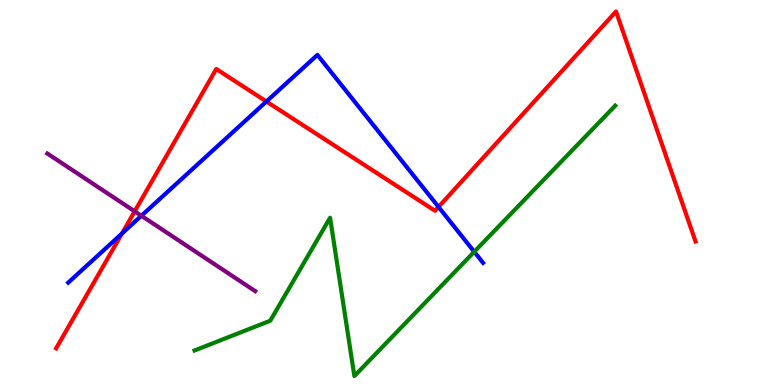[{'lines': ['blue', 'red'], 'intersections': [{'x': 1.57, 'y': 3.93}, {'x': 3.44, 'y': 7.36}, {'x': 5.66, 'y': 4.63}]}, {'lines': ['green', 'red'], 'intersections': []}, {'lines': ['purple', 'red'], 'intersections': [{'x': 1.74, 'y': 4.51}]}, {'lines': ['blue', 'green'], 'intersections': [{'x': 6.12, 'y': 3.46}]}, {'lines': ['blue', 'purple'], 'intersections': [{'x': 1.82, 'y': 4.4}]}, {'lines': ['green', 'purple'], 'intersections': []}]